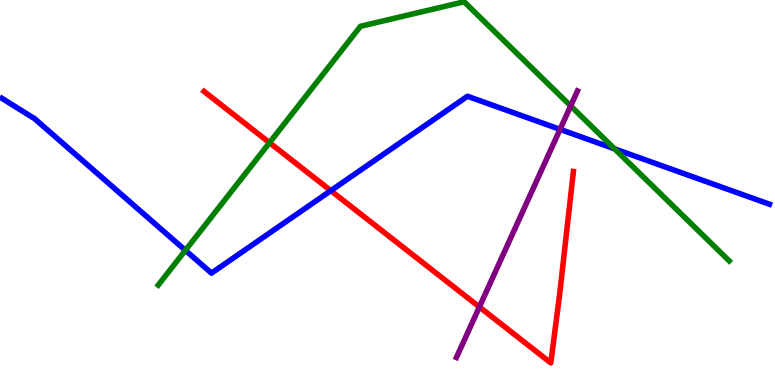[{'lines': ['blue', 'red'], 'intersections': [{'x': 4.27, 'y': 5.05}]}, {'lines': ['green', 'red'], 'intersections': [{'x': 3.48, 'y': 6.29}]}, {'lines': ['purple', 'red'], 'intersections': [{'x': 6.19, 'y': 2.03}]}, {'lines': ['blue', 'green'], 'intersections': [{'x': 2.39, 'y': 3.5}, {'x': 7.93, 'y': 6.13}]}, {'lines': ['blue', 'purple'], 'intersections': [{'x': 7.23, 'y': 6.64}]}, {'lines': ['green', 'purple'], 'intersections': [{'x': 7.36, 'y': 7.25}]}]